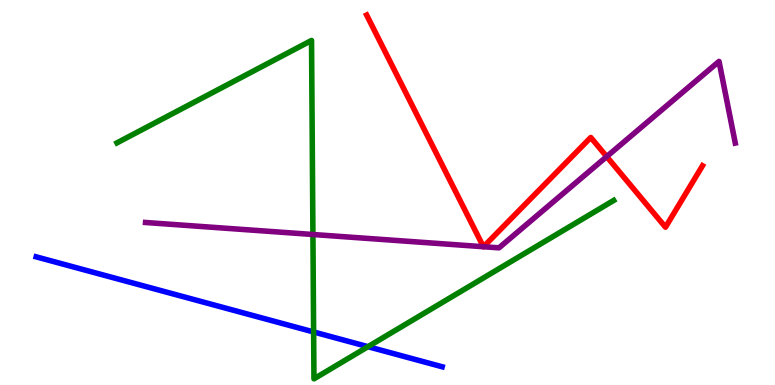[{'lines': ['blue', 'red'], 'intersections': []}, {'lines': ['green', 'red'], 'intersections': []}, {'lines': ['purple', 'red'], 'intersections': [{'x': 6.24, 'y': 3.59}, {'x': 6.24, 'y': 3.59}, {'x': 7.83, 'y': 5.93}]}, {'lines': ['blue', 'green'], 'intersections': [{'x': 4.05, 'y': 1.38}, {'x': 4.75, 'y': 0.995}]}, {'lines': ['blue', 'purple'], 'intersections': []}, {'lines': ['green', 'purple'], 'intersections': [{'x': 4.04, 'y': 3.91}]}]